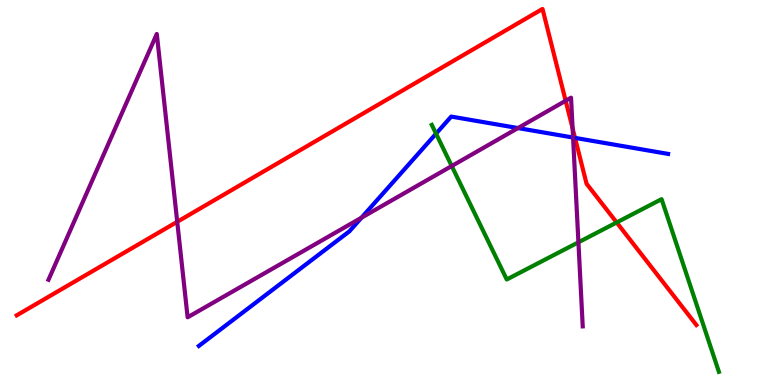[{'lines': ['blue', 'red'], 'intersections': [{'x': 7.42, 'y': 6.42}]}, {'lines': ['green', 'red'], 'intersections': [{'x': 7.96, 'y': 4.22}]}, {'lines': ['purple', 'red'], 'intersections': [{'x': 2.29, 'y': 4.24}, {'x': 7.3, 'y': 7.38}, {'x': 7.39, 'y': 6.67}]}, {'lines': ['blue', 'green'], 'intersections': [{'x': 5.63, 'y': 6.53}]}, {'lines': ['blue', 'purple'], 'intersections': [{'x': 4.66, 'y': 4.35}, {'x': 6.68, 'y': 6.67}, {'x': 7.39, 'y': 6.43}]}, {'lines': ['green', 'purple'], 'intersections': [{'x': 5.83, 'y': 5.69}, {'x': 7.46, 'y': 3.71}]}]